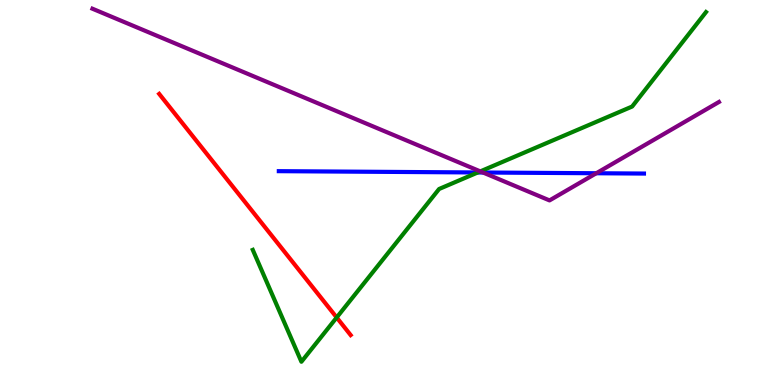[{'lines': ['blue', 'red'], 'intersections': []}, {'lines': ['green', 'red'], 'intersections': [{'x': 4.34, 'y': 1.75}]}, {'lines': ['purple', 'red'], 'intersections': []}, {'lines': ['blue', 'green'], 'intersections': [{'x': 6.16, 'y': 5.52}]}, {'lines': ['blue', 'purple'], 'intersections': [{'x': 6.23, 'y': 5.52}, {'x': 7.69, 'y': 5.5}]}, {'lines': ['green', 'purple'], 'intersections': [{'x': 6.2, 'y': 5.55}]}]